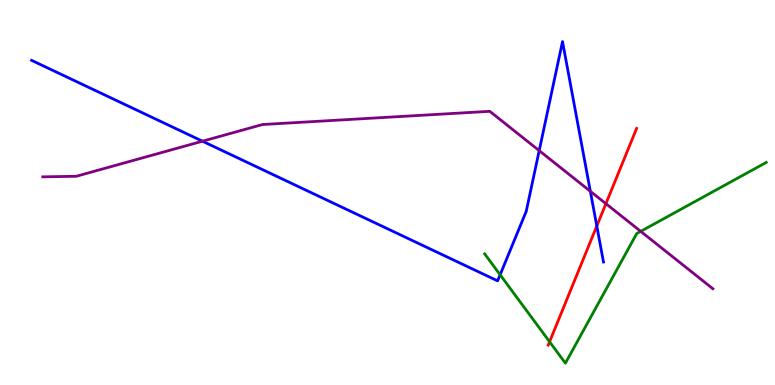[{'lines': ['blue', 'red'], 'intersections': [{'x': 7.7, 'y': 4.13}]}, {'lines': ['green', 'red'], 'intersections': [{'x': 7.09, 'y': 1.12}]}, {'lines': ['purple', 'red'], 'intersections': [{'x': 7.82, 'y': 4.71}]}, {'lines': ['blue', 'green'], 'intersections': [{'x': 6.45, 'y': 2.86}]}, {'lines': ['blue', 'purple'], 'intersections': [{'x': 2.61, 'y': 6.33}, {'x': 6.96, 'y': 6.09}, {'x': 7.62, 'y': 5.03}]}, {'lines': ['green', 'purple'], 'intersections': [{'x': 8.27, 'y': 3.99}]}]